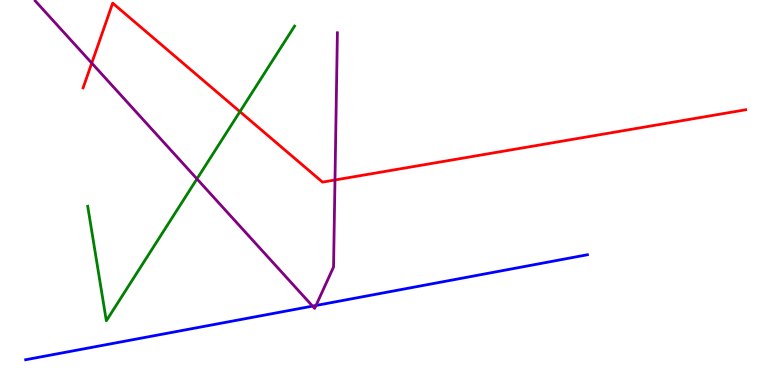[{'lines': ['blue', 'red'], 'intersections': []}, {'lines': ['green', 'red'], 'intersections': [{'x': 3.1, 'y': 7.1}]}, {'lines': ['purple', 'red'], 'intersections': [{'x': 1.18, 'y': 8.36}, {'x': 4.32, 'y': 5.33}]}, {'lines': ['blue', 'green'], 'intersections': []}, {'lines': ['blue', 'purple'], 'intersections': [{'x': 4.03, 'y': 2.05}, {'x': 4.08, 'y': 2.07}]}, {'lines': ['green', 'purple'], 'intersections': [{'x': 2.54, 'y': 5.35}]}]